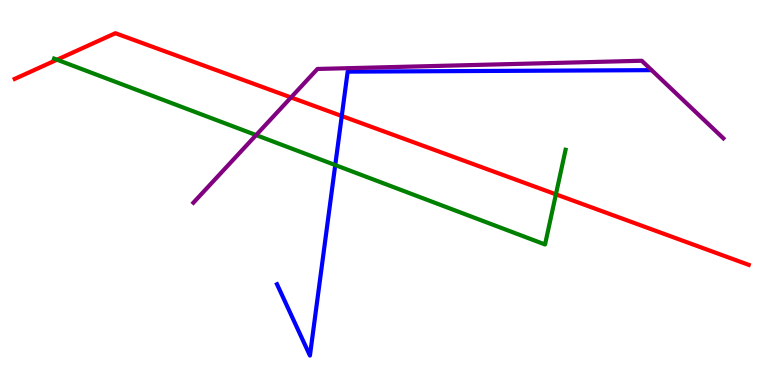[{'lines': ['blue', 'red'], 'intersections': [{'x': 4.41, 'y': 6.99}]}, {'lines': ['green', 'red'], 'intersections': [{'x': 0.736, 'y': 8.45}, {'x': 7.17, 'y': 4.95}]}, {'lines': ['purple', 'red'], 'intersections': [{'x': 3.76, 'y': 7.47}]}, {'lines': ['blue', 'green'], 'intersections': [{'x': 4.33, 'y': 5.71}]}, {'lines': ['blue', 'purple'], 'intersections': []}, {'lines': ['green', 'purple'], 'intersections': [{'x': 3.3, 'y': 6.49}]}]